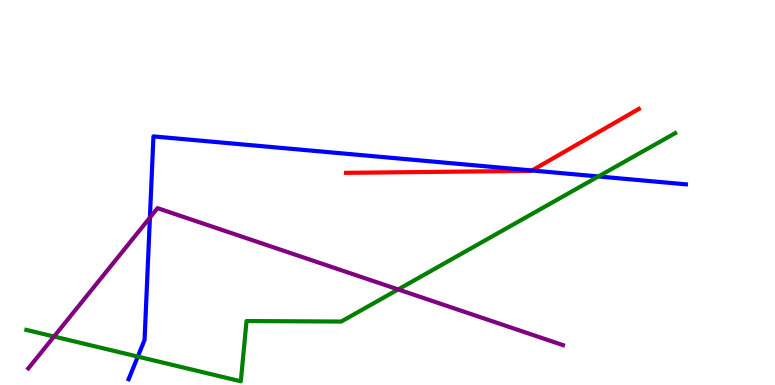[{'lines': ['blue', 'red'], 'intersections': [{'x': 6.86, 'y': 5.57}]}, {'lines': ['green', 'red'], 'intersections': []}, {'lines': ['purple', 'red'], 'intersections': []}, {'lines': ['blue', 'green'], 'intersections': [{'x': 1.78, 'y': 0.738}, {'x': 7.72, 'y': 5.42}]}, {'lines': ['blue', 'purple'], 'intersections': [{'x': 1.93, 'y': 4.35}]}, {'lines': ['green', 'purple'], 'intersections': [{'x': 0.697, 'y': 1.26}, {'x': 5.14, 'y': 2.48}]}]